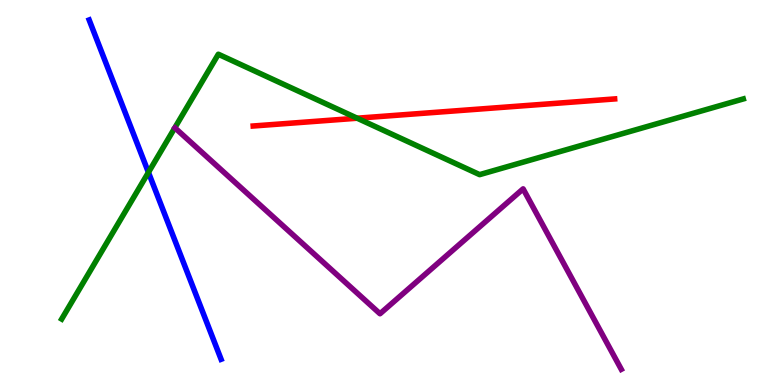[{'lines': ['blue', 'red'], 'intersections': []}, {'lines': ['green', 'red'], 'intersections': [{'x': 4.61, 'y': 6.93}]}, {'lines': ['purple', 'red'], 'intersections': []}, {'lines': ['blue', 'green'], 'intersections': [{'x': 1.92, 'y': 5.52}]}, {'lines': ['blue', 'purple'], 'intersections': []}, {'lines': ['green', 'purple'], 'intersections': []}]